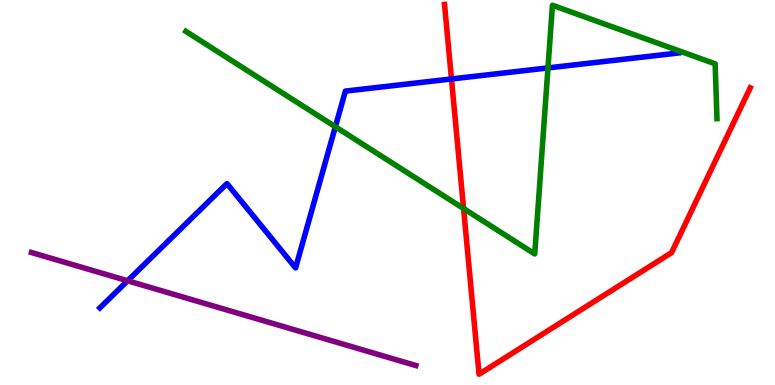[{'lines': ['blue', 'red'], 'intersections': [{'x': 5.83, 'y': 7.95}]}, {'lines': ['green', 'red'], 'intersections': [{'x': 5.98, 'y': 4.58}]}, {'lines': ['purple', 'red'], 'intersections': []}, {'lines': ['blue', 'green'], 'intersections': [{'x': 4.33, 'y': 6.71}, {'x': 7.07, 'y': 8.24}]}, {'lines': ['blue', 'purple'], 'intersections': [{'x': 1.65, 'y': 2.71}]}, {'lines': ['green', 'purple'], 'intersections': []}]